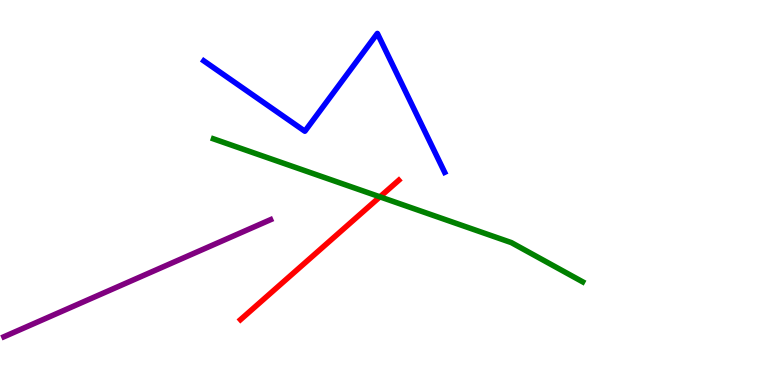[{'lines': ['blue', 'red'], 'intersections': []}, {'lines': ['green', 'red'], 'intersections': [{'x': 4.9, 'y': 4.89}]}, {'lines': ['purple', 'red'], 'intersections': []}, {'lines': ['blue', 'green'], 'intersections': []}, {'lines': ['blue', 'purple'], 'intersections': []}, {'lines': ['green', 'purple'], 'intersections': []}]